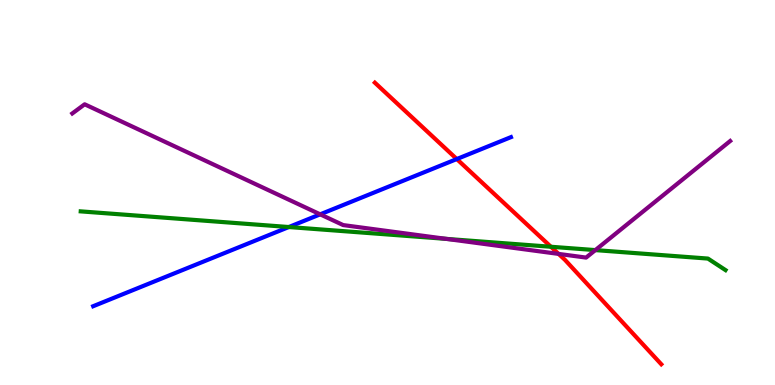[{'lines': ['blue', 'red'], 'intersections': [{'x': 5.89, 'y': 5.87}]}, {'lines': ['green', 'red'], 'intersections': [{'x': 7.11, 'y': 3.59}]}, {'lines': ['purple', 'red'], 'intersections': [{'x': 7.21, 'y': 3.41}]}, {'lines': ['blue', 'green'], 'intersections': [{'x': 3.73, 'y': 4.1}]}, {'lines': ['blue', 'purple'], 'intersections': [{'x': 4.13, 'y': 4.43}]}, {'lines': ['green', 'purple'], 'intersections': [{'x': 5.76, 'y': 3.8}, {'x': 7.68, 'y': 3.5}]}]